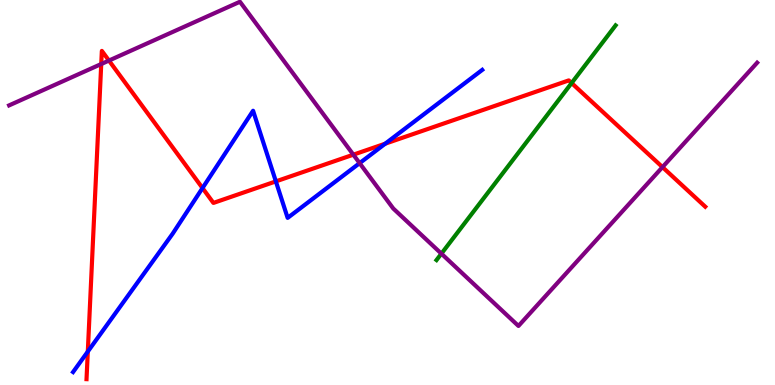[{'lines': ['blue', 'red'], 'intersections': [{'x': 1.13, 'y': 0.868}, {'x': 2.61, 'y': 5.12}, {'x': 3.56, 'y': 5.29}, {'x': 4.97, 'y': 6.27}]}, {'lines': ['green', 'red'], 'intersections': [{'x': 7.38, 'y': 7.84}]}, {'lines': ['purple', 'red'], 'intersections': [{'x': 1.31, 'y': 8.34}, {'x': 1.41, 'y': 8.43}, {'x': 4.56, 'y': 5.98}, {'x': 8.55, 'y': 5.66}]}, {'lines': ['blue', 'green'], 'intersections': []}, {'lines': ['blue', 'purple'], 'intersections': [{'x': 4.64, 'y': 5.76}]}, {'lines': ['green', 'purple'], 'intersections': [{'x': 5.7, 'y': 3.41}]}]